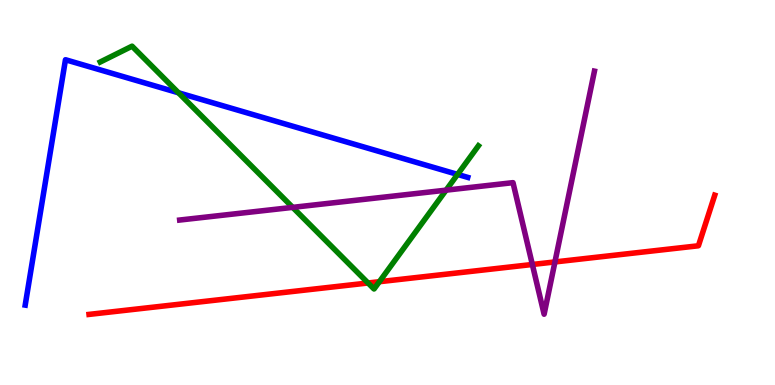[{'lines': ['blue', 'red'], 'intersections': []}, {'lines': ['green', 'red'], 'intersections': [{'x': 4.75, 'y': 2.65}, {'x': 4.89, 'y': 2.68}]}, {'lines': ['purple', 'red'], 'intersections': [{'x': 6.87, 'y': 3.13}, {'x': 7.16, 'y': 3.2}]}, {'lines': ['blue', 'green'], 'intersections': [{'x': 2.3, 'y': 7.59}, {'x': 5.9, 'y': 5.47}]}, {'lines': ['blue', 'purple'], 'intersections': []}, {'lines': ['green', 'purple'], 'intersections': [{'x': 3.78, 'y': 4.61}, {'x': 5.76, 'y': 5.06}]}]